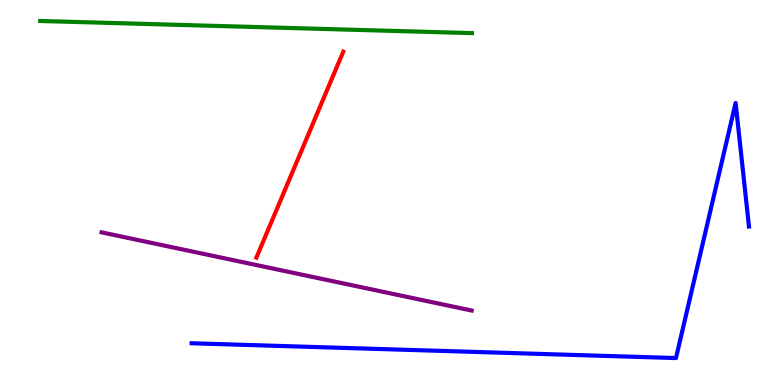[{'lines': ['blue', 'red'], 'intersections': []}, {'lines': ['green', 'red'], 'intersections': []}, {'lines': ['purple', 'red'], 'intersections': []}, {'lines': ['blue', 'green'], 'intersections': []}, {'lines': ['blue', 'purple'], 'intersections': []}, {'lines': ['green', 'purple'], 'intersections': []}]